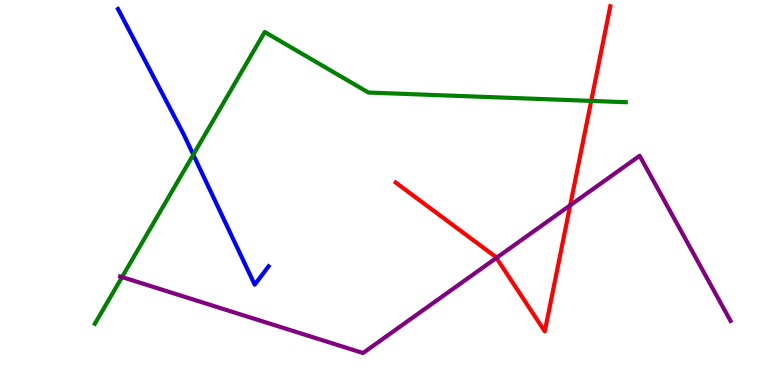[{'lines': ['blue', 'red'], 'intersections': []}, {'lines': ['green', 'red'], 'intersections': [{'x': 7.63, 'y': 7.38}]}, {'lines': ['purple', 'red'], 'intersections': [{'x': 6.41, 'y': 3.3}, {'x': 7.36, 'y': 4.67}]}, {'lines': ['blue', 'green'], 'intersections': [{'x': 2.49, 'y': 5.98}]}, {'lines': ['blue', 'purple'], 'intersections': []}, {'lines': ['green', 'purple'], 'intersections': [{'x': 1.57, 'y': 2.8}]}]